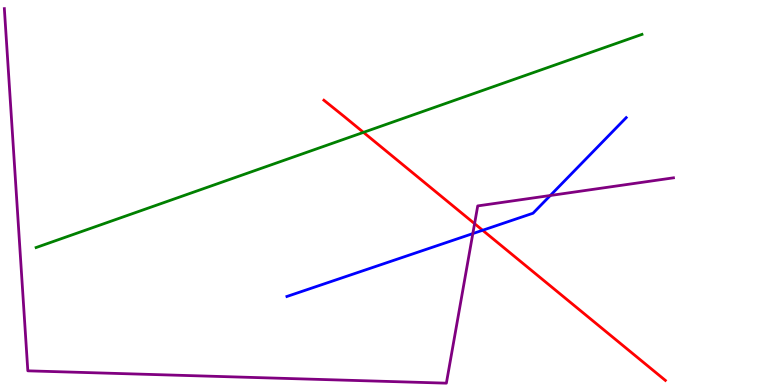[{'lines': ['blue', 'red'], 'intersections': [{'x': 6.23, 'y': 4.02}]}, {'lines': ['green', 'red'], 'intersections': [{'x': 4.69, 'y': 6.56}]}, {'lines': ['purple', 'red'], 'intersections': [{'x': 6.12, 'y': 4.19}]}, {'lines': ['blue', 'green'], 'intersections': []}, {'lines': ['blue', 'purple'], 'intersections': [{'x': 6.1, 'y': 3.93}, {'x': 7.1, 'y': 4.92}]}, {'lines': ['green', 'purple'], 'intersections': []}]